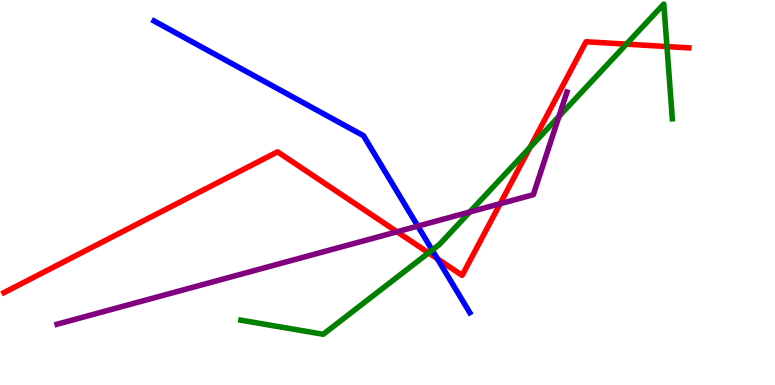[{'lines': ['blue', 'red'], 'intersections': [{'x': 5.64, 'y': 3.28}]}, {'lines': ['green', 'red'], 'intersections': [{'x': 5.53, 'y': 3.43}, {'x': 6.84, 'y': 6.17}, {'x': 8.08, 'y': 8.85}, {'x': 8.61, 'y': 8.79}]}, {'lines': ['purple', 'red'], 'intersections': [{'x': 5.12, 'y': 3.98}, {'x': 6.45, 'y': 4.71}]}, {'lines': ['blue', 'green'], 'intersections': [{'x': 5.58, 'y': 3.5}]}, {'lines': ['blue', 'purple'], 'intersections': [{'x': 5.39, 'y': 4.13}]}, {'lines': ['green', 'purple'], 'intersections': [{'x': 6.06, 'y': 4.49}, {'x': 7.21, 'y': 6.98}]}]